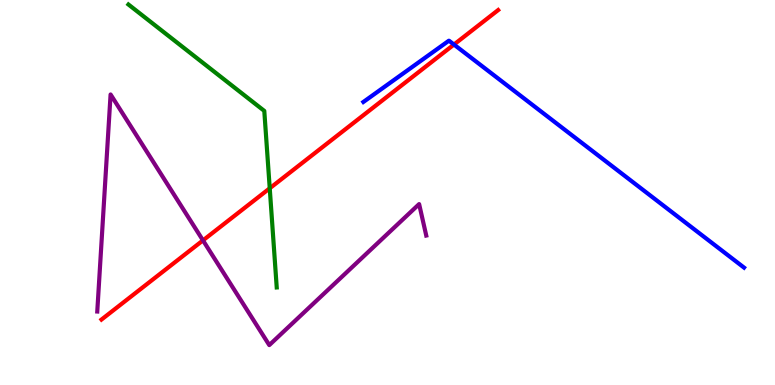[{'lines': ['blue', 'red'], 'intersections': [{'x': 5.86, 'y': 8.84}]}, {'lines': ['green', 'red'], 'intersections': [{'x': 3.48, 'y': 5.11}]}, {'lines': ['purple', 'red'], 'intersections': [{'x': 2.62, 'y': 3.76}]}, {'lines': ['blue', 'green'], 'intersections': []}, {'lines': ['blue', 'purple'], 'intersections': []}, {'lines': ['green', 'purple'], 'intersections': []}]